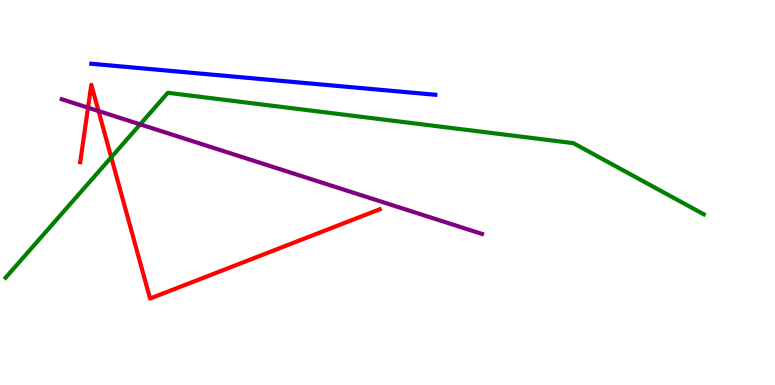[{'lines': ['blue', 'red'], 'intersections': []}, {'lines': ['green', 'red'], 'intersections': [{'x': 1.44, 'y': 5.91}]}, {'lines': ['purple', 'red'], 'intersections': [{'x': 1.14, 'y': 7.2}, {'x': 1.27, 'y': 7.12}]}, {'lines': ['blue', 'green'], 'intersections': []}, {'lines': ['blue', 'purple'], 'intersections': []}, {'lines': ['green', 'purple'], 'intersections': [{'x': 1.81, 'y': 6.77}]}]